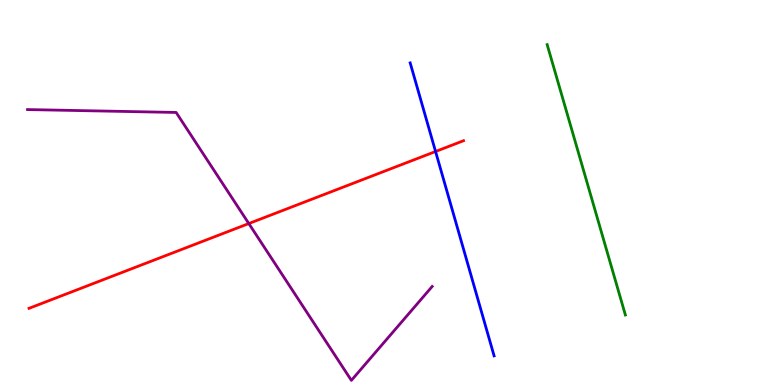[{'lines': ['blue', 'red'], 'intersections': [{'x': 5.62, 'y': 6.06}]}, {'lines': ['green', 'red'], 'intersections': []}, {'lines': ['purple', 'red'], 'intersections': [{'x': 3.21, 'y': 4.19}]}, {'lines': ['blue', 'green'], 'intersections': []}, {'lines': ['blue', 'purple'], 'intersections': []}, {'lines': ['green', 'purple'], 'intersections': []}]